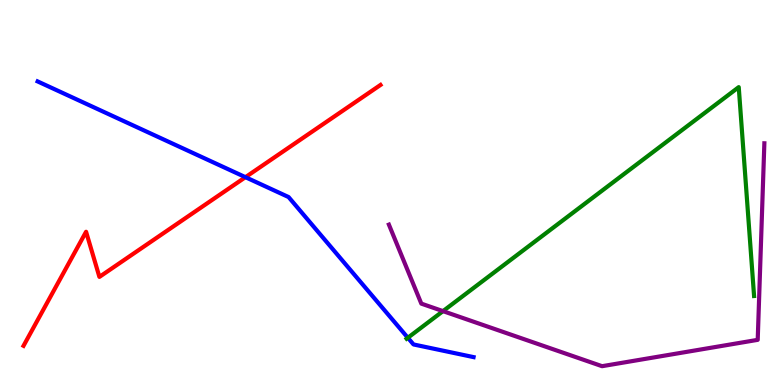[{'lines': ['blue', 'red'], 'intersections': [{'x': 3.17, 'y': 5.4}]}, {'lines': ['green', 'red'], 'intersections': []}, {'lines': ['purple', 'red'], 'intersections': []}, {'lines': ['blue', 'green'], 'intersections': [{'x': 5.26, 'y': 1.23}]}, {'lines': ['blue', 'purple'], 'intersections': []}, {'lines': ['green', 'purple'], 'intersections': [{'x': 5.72, 'y': 1.92}]}]